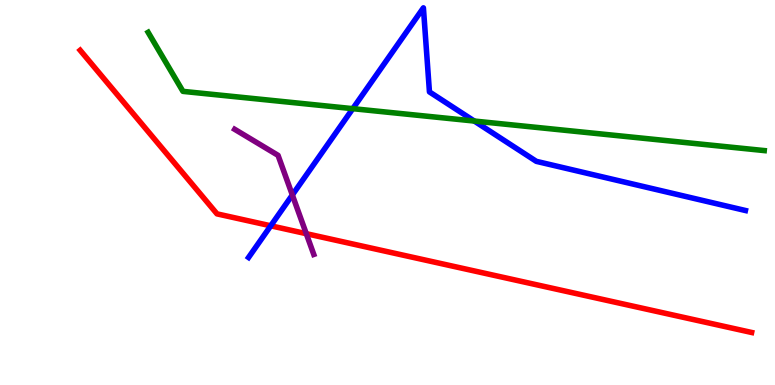[{'lines': ['blue', 'red'], 'intersections': [{'x': 3.49, 'y': 4.14}]}, {'lines': ['green', 'red'], 'intersections': []}, {'lines': ['purple', 'red'], 'intersections': [{'x': 3.95, 'y': 3.93}]}, {'lines': ['blue', 'green'], 'intersections': [{'x': 4.55, 'y': 7.18}, {'x': 6.12, 'y': 6.86}]}, {'lines': ['blue', 'purple'], 'intersections': [{'x': 3.77, 'y': 4.94}]}, {'lines': ['green', 'purple'], 'intersections': []}]